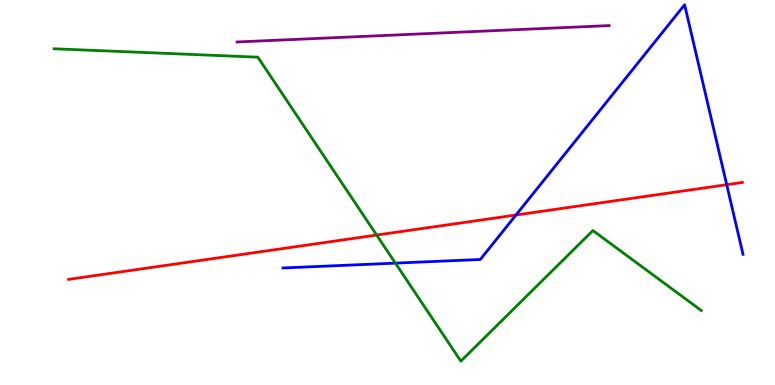[{'lines': ['blue', 'red'], 'intersections': [{'x': 6.66, 'y': 4.42}, {'x': 9.38, 'y': 5.2}]}, {'lines': ['green', 'red'], 'intersections': [{'x': 4.86, 'y': 3.89}]}, {'lines': ['purple', 'red'], 'intersections': []}, {'lines': ['blue', 'green'], 'intersections': [{'x': 5.1, 'y': 3.17}]}, {'lines': ['blue', 'purple'], 'intersections': []}, {'lines': ['green', 'purple'], 'intersections': []}]